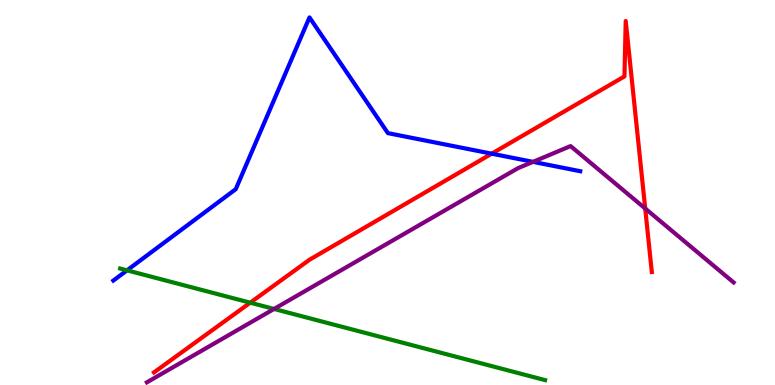[{'lines': ['blue', 'red'], 'intersections': [{'x': 6.34, 'y': 6.01}]}, {'lines': ['green', 'red'], 'intersections': [{'x': 3.23, 'y': 2.14}]}, {'lines': ['purple', 'red'], 'intersections': [{'x': 8.33, 'y': 4.58}]}, {'lines': ['blue', 'green'], 'intersections': [{'x': 1.64, 'y': 2.98}]}, {'lines': ['blue', 'purple'], 'intersections': [{'x': 6.88, 'y': 5.8}]}, {'lines': ['green', 'purple'], 'intersections': [{'x': 3.54, 'y': 1.98}]}]